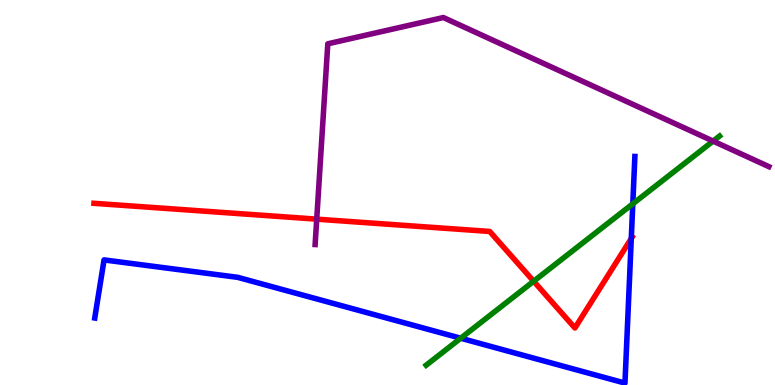[{'lines': ['blue', 'red'], 'intersections': [{'x': 8.15, 'y': 3.81}]}, {'lines': ['green', 'red'], 'intersections': [{'x': 6.89, 'y': 2.69}]}, {'lines': ['purple', 'red'], 'intersections': [{'x': 4.09, 'y': 4.31}]}, {'lines': ['blue', 'green'], 'intersections': [{'x': 5.94, 'y': 1.21}, {'x': 8.17, 'y': 4.71}]}, {'lines': ['blue', 'purple'], 'intersections': []}, {'lines': ['green', 'purple'], 'intersections': [{'x': 9.2, 'y': 6.34}]}]